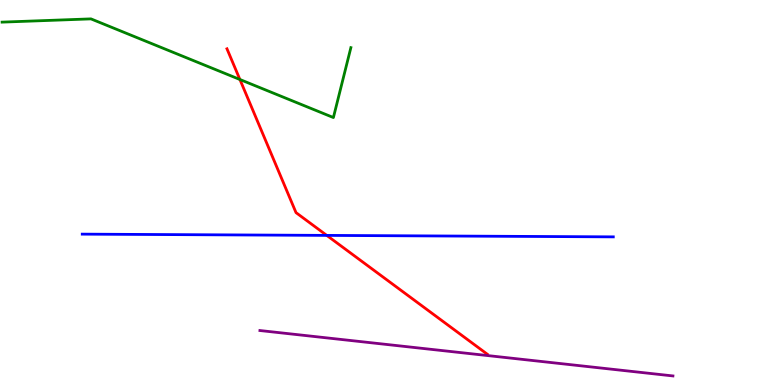[{'lines': ['blue', 'red'], 'intersections': [{'x': 4.22, 'y': 3.89}]}, {'lines': ['green', 'red'], 'intersections': [{'x': 3.1, 'y': 7.94}]}, {'lines': ['purple', 'red'], 'intersections': []}, {'lines': ['blue', 'green'], 'intersections': []}, {'lines': ['blue', 'purple'], 'intersections': []}, {'lines': ['green', 'purple'], 'intersections': []}]